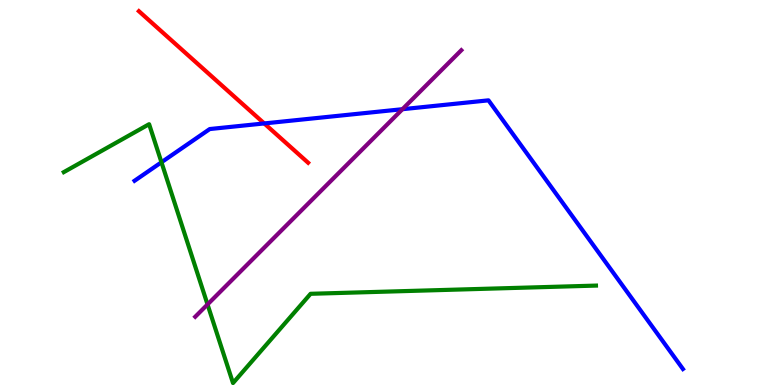[{'lines': ['blue', 'red'], 'intersections': [{'x': 3.41, 'y': 6.79}]}, {'lines': ['green', 'red'], 'intersections': []}, {'lines': ['purple', 'red'], 'intersections': []}, {'lines': ['blue', 'green'], 'intersections': [{'x': 2.08, 'y': 5.79}]}, {'lines': ['blue', 'purple'], 'intersections': [{'x': 5.19, 'y': 7.16}]}, {'lines': ['green', 'purple'], 'intersections': [{'x': 2.68, 'y': 2.09}]}]